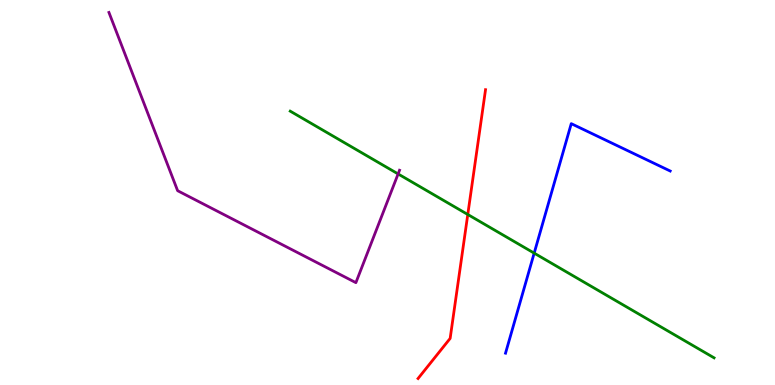[{'lines': ['blue', 'red'], 'intersections': []}, {'lines': ['green', 'red'], 'intersections': [{'x': 6.04, 'y': 4.43}]}, {'lines': ['purple', 'red'], 'intersections': []}, {'lines': ['blue', 'green'], 'intersections': [{'x': 6.89, 'y': 3.43}]}, {'lines': ['blue', 'purple'], 'intersections': []}, {'lines': ['green', 'purple'], 'intersections': [{'x': 5.14, 'y': 5.48}]}]